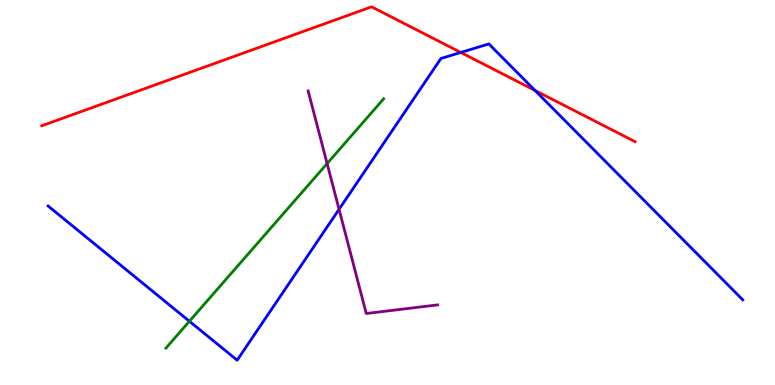[{'lines': ['blue', 'red'], 'intersections': [{'x': 5.95, 'y': 8.64}, {'x': 6.9, 'y': 7.65}]}, {'lines': ['green', 'red'], 'intersections': []}, {'lines': ['purple', 'red'], 'intersections': []}, {'lines': ['blue', 'green'], 'intersections': [{'x': 2.44, 'y': 1.66}]}, {'lines': ['blue', 'purple'], 'intersections': [{'x': 4.37, 'y': 4.56}]}, {'lines': ['green', 'purple'], 'intersections': [{'x': 4.22, 'y': 5.75}]}]